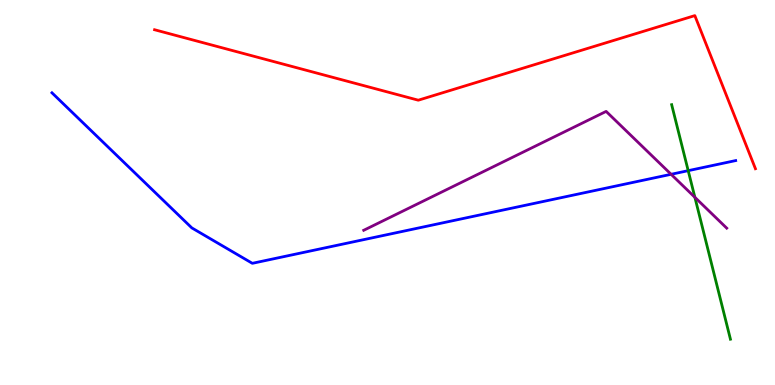[{'lines': ['blue', 'red'], 'intersections': []}, {'lines': ['green', 'red'], 'intersections': []}, {'lines': ['purple', 'red'], 'intersections': []}, {'lines': ['blue', 'green'], 'intersections': [{'x': 8.88, 'y': 5.57}]}, {'lines': ['blue', 'purple'], 'intersections': [{'x': 8.66, 'y': 5.47}]}, {'lines': ['green', 'purple'], 'intersections': [{'x': 8.97, 'y': 4.88}]}]